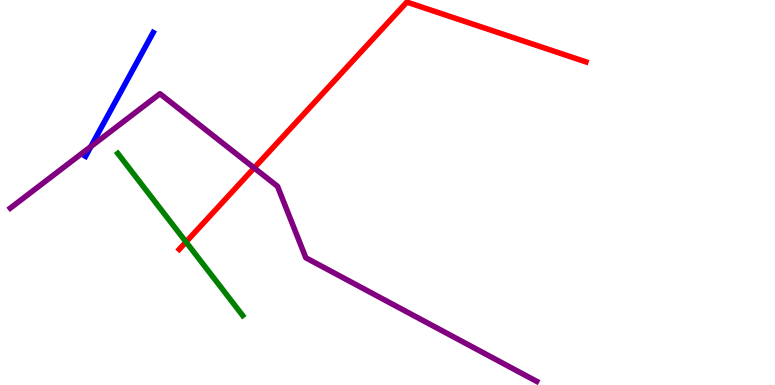[{'lines': ['blue', 'red'], 'intersections': []}, {'lines': ['green', 'red'], 'intersections': [{'x': 2.4, 'y': 3.72}]}, {'lines': ['purple', 'red'], 'intersections': [{'x': 3.28, 'y': 5.64}]}, {'lines': ['blue', 'green'], 'intersections': []}, {'lines': ['blue', 'purple'], 'intersections': [{'x': 1.17, 'y': 6.19}]}, {'lines': ['green', 'purple'], 'intersections': []}]